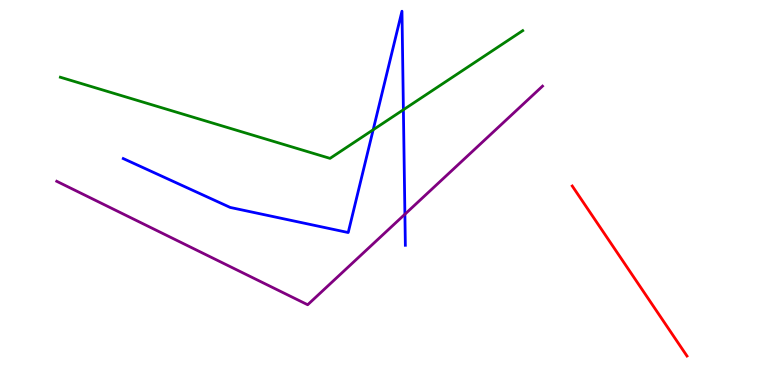[{'lines': ['blue', 'red'], 'intersections': []}, {'lines': ['green', 'red'], 'intersections': []}, {'lines': ['purple', 'red'], 'intersections': []}, {'lines': ['blue', 'green'], 'intersections': [{'x': 4.82, 'y': 6.63}, {'x': 5.21, 'y': 7.15}]}, {'lines': ['blue', 'purple'], 'intersections': [{'x': 5.22, 'y': 4.44}]}, {'lines': ['green', 'purple'], 'intersections': []}]